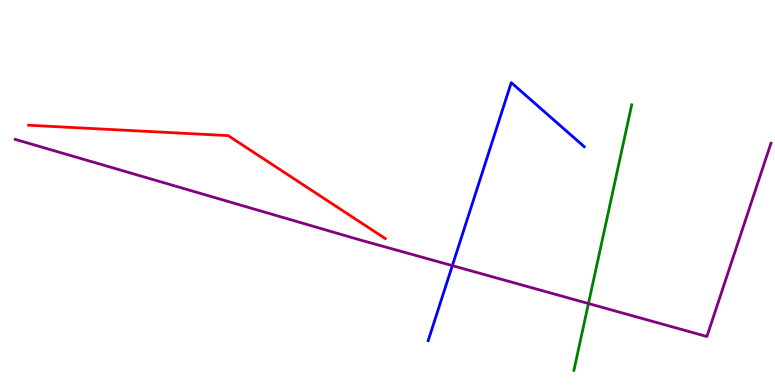[{'lines': ['blue', 'red'], 'intersections': []}, {'lines': ['green', 'red'], 'intersections': []}, {'lines': ['purple', 'red'], 'intersections': []}, {'lines': ['blue', 'green'], 'intersections': []}, {'lines': ['blue', 'purple'], 'intersections': [{'x': 5.84, 'y': 3.1}]}, {'lines': ['green', 'purple'], 'intersections': [{'x': 7.59, 'y': 2.12}]}]